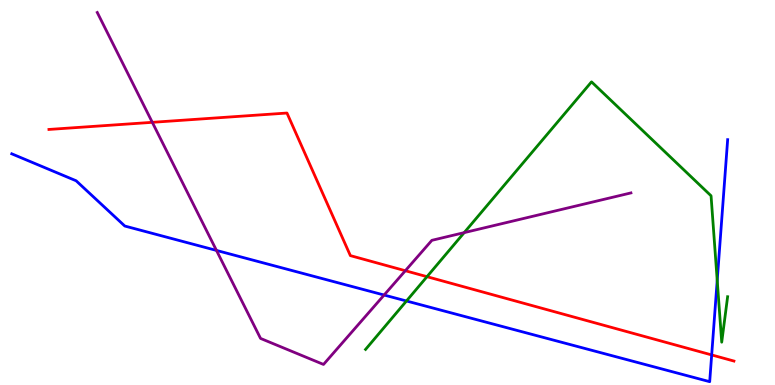[{'lines': ['blue', 'red'], 'intersections': [{'x': 9.18, 'y': 0.781}]}, {'lines': ['green', 'red'], 'intersections': [{'x': 5.51, 'y': 2.81}]}, {'lines': ['purple', 'red'], 'intersections': [{'x': 1.97, 'y': 6.82}, {'x': 5.23, 'y': 2.97}]}, {'lines': ['blue', 'green'], 'intersections': [{'x': 5.24, 'y': 2.18}, {'x': 9.25, 'y': 2.72}]}, {'lines': ['blue', 'purple'], 'intersections': [{'x': 2.79, 'y': 3.5}, {'x': 4.96, 'y': 2.34}]}, {'lines': ['green', 'purple'], 'intersections': [{'x': 5.99, 'y': 3.96}]}]